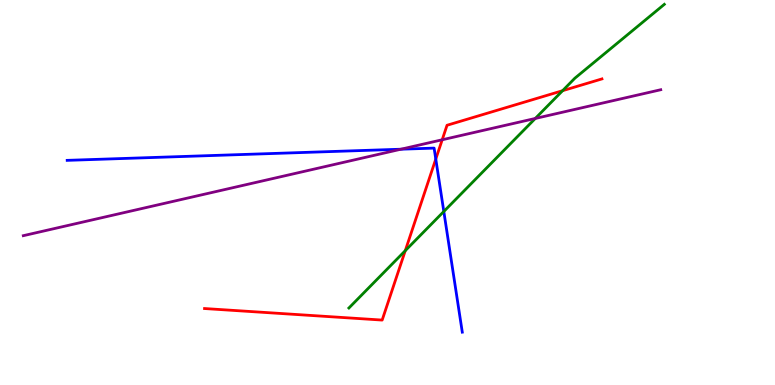[{'lines': ['blue', 'red'], 'intersections': [{'x': 5.62, 'y': 5.87}]}, {'lines': ['green', 'red'], 'intersections': [{'x': 5.23, 'y': 3.49}, {'x': 7.26, 'y': 7.64}]}, {'lines': ['purple', 'red'], 'intersections': [{'x': 5.71, 'y': 6.37}]}, {'lines': ['blue', 'green'], 'intersections': [{'x': 5.73, 'y': 4.51}]}, {'lines': ['blue', 'purple'], 'intersections': [{'x': 5.17, 'y': 6.12}]}, {'lines': ['green', 'purple'], 'intersections': [{'x': 6.91, 'y': 6.92}]}]